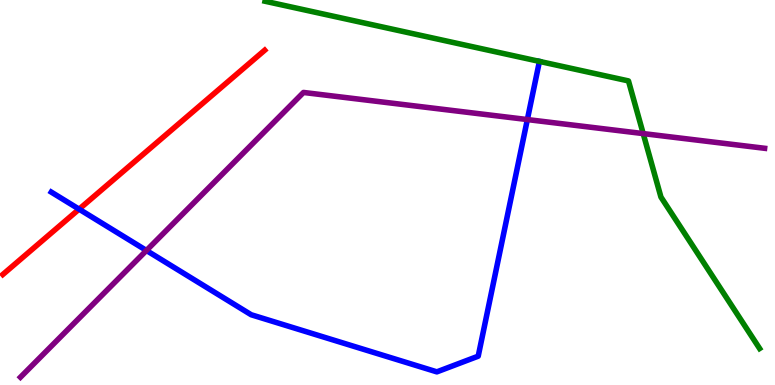[{'lines': ['blue', 'red'], 'intersections': [{'x': 1.02, 'y': 4.57}]}, {'lines': ['green', 'red'], 'intersections': []}, {'lines': ['purple', 'red'], 'intersections': []}, {'lines': ['blue', 'green'], 'intersections': [{'x': 6.96, 'y': 8.41}]}, {'lines': ['blue', 'purple'], 'intersections': [{'x': 1.89, 'y': 3.49}, {'x': 6.8, 'y': 6.89}]}, {'lines': ['green', 'purple'], 'intersections': [{'x': 8.3, 'y': 6.53}]}]